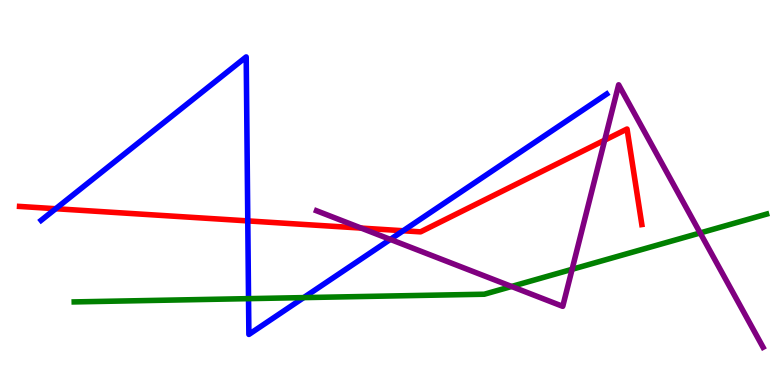[{'lines': ['blue', 'red'], 'intersections': [{'x': 0.719, 'y': 4.58}, {'x': 3.2, 'y': 4.26}, {'x': 5.2, 'y': 4.01}]}, {'lines': ['green', 'red'], 'intersections': []}, {'lines': ['purple', 'red'], 'intersections': [{'x': 4.66, 'y': 4.08}, {'x': 7.8, 'y': 6.36}]}, {'lines': ['blue', 'green'], 'intersections': [{'x': 3.21, 'y': 2.24}, {'x': 3.92, 'y': 2.27}]}, {'lines': ['blue', 'purple'], 'intersections': [{'x': 5.04, 'y': 3.78}]}, {'lines': ['green', 'purple'], 'intersections': [{'x': 6.6, 'y': 2.56}, {'x': 7.38, 'y': 3.01}, {'x': 9.03, 'y': 3.95}]}]